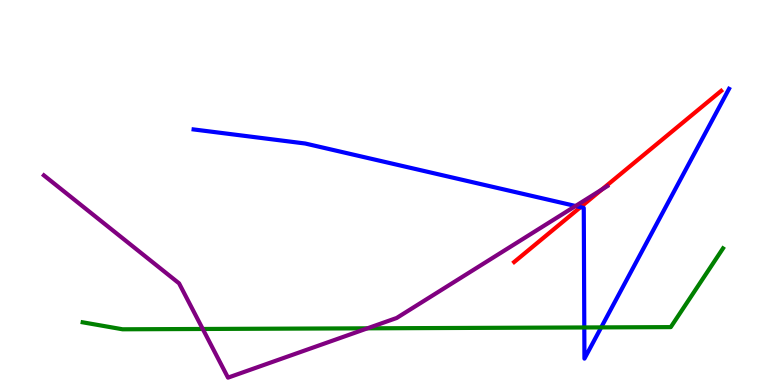[{'lines': ['blue', 'red'], 'intersections': [{'x': 7.49, 'y': 4.62}]}, {'lines': ['green', 'red'], 'intersections': []}, {'lines': ['purple', 'red'], 'intersections': [{'x': 7.77, 'y': 5.08}]}, {'lines': ['blue', 'green'], 'intersections': [{'x': 7.54, 'y': 1.49}, {'x': 7.76, 'y': 1.5}]}, {'lines': ['blue', 'purple'], 'intersections': [{'x': 7.43, 'y': 4.65}]}, {'lines': ['green', 'purple'], 'intersections': [{'x': 2.62, 'y': 1.46}, {'x': 4.74, 'y': 1.47}]}]